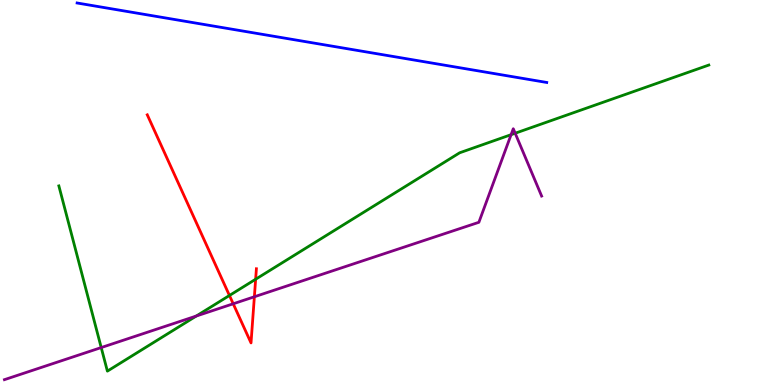[{'lines': ['blue', 'red'], 'intersections': []}, {'lines': ['green', 'red'], 'intersections': [{'x': 2.96, 'y': 2.33}, {'x': 3.3, 'y': 2.75}]}, {'lines': ['purple', 'red'], 'intersections': [{'x': 3.01, 'y': 2.11}, {'x': 3.28, 'y': 2.29}]}, {'lines': ['blue', 'green'], 'intersections': []}, {'lines': ['blue', 'purple'], 'intersections': []}, {'lines': ['green', 'purple'], 'intersections': [{'x': 1.31, 'y': 0.972}, {'x': 2.53, 'y': 1.79}, {'x': 6.59, 'y': 6.5}, {'x': 6.65, 'y': 6.54}]}]